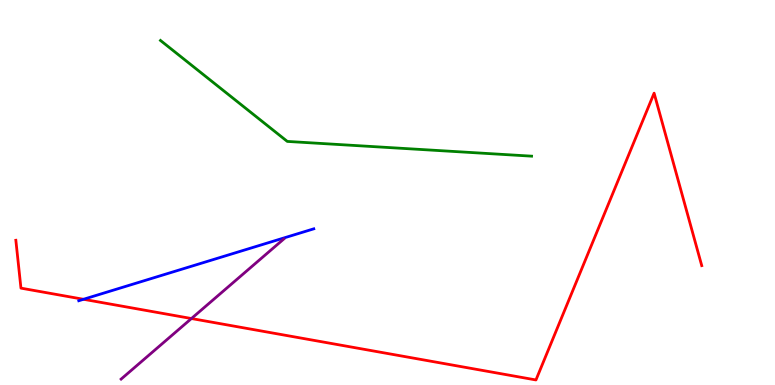[{'lines': ['blue', 'red'], 'intersections': [{'x': 1.08, 'y': 2.23}]}, {'lines': ['green', 'red'], 'intersections': []}, {'lines': ['purple', 'red'], 'intersections': [{'x': 2.47, 'y': 1.73}]}, {'lines': ['blue', 'green'], 'intersections': []}, {'lines': ['blue', 'purple'], 'intersections': []}, {'lines': ['green', 'purple'], 'intersections': []}]